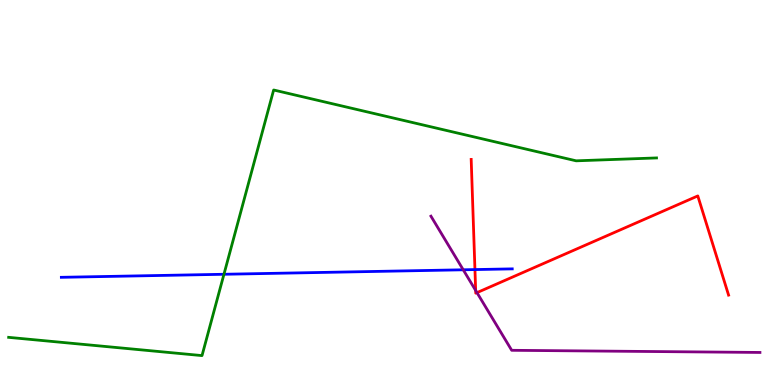[{'lines': ['blue', 'red'], 'intersections': [{'x': 6.13, 'y': 3.0}]}, {'lines': ['green', 'red'], 'intersections': []}, {'lines': ['purple', 'red'], 'intersections': [{'x': 6.14, 'y': 2.46}, {'x': 6.15, 'y': 2.4}]}, {'lines': ['blue', 'green'], 'intersections': [{'x': 2.89, 'y': 2.88}]}, {'lines': ['blue', 'purple'], 'intersections': [{'x': 5.98, 'y': 2.99}]}, {'lines': ['green', 'purple'], 'intersections': []}]